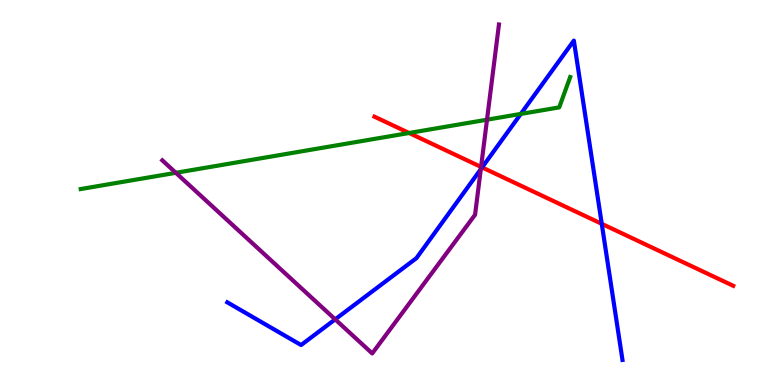[{'lines': ['blue', 'red'], 'intersections': [{'x': 6.22, 'y': 5.65}, {'x': 7.76, 'y': 4.19}]}, {'lines': ['green', 'red'], 'intersections': [{'x': 5.28, 'y': 6.55}]}, {'lines': ['purple', 'red'], 'intersections': [{'x': 6.21, 'y': 5.66}]}, {'lines': ['blue', 'green'], 'intersections': [{'x': 6.72, 'y': 7.04}]}, {'lines': ['blue', 'purple'], 'intersections': [{'x': 4.32, 'y': 1.71}, {'x': 6.2, 'y': 5.6}]}, {'lines': ['green', 'purple'], 'intersections': [{'x': 2.27, 'y': 5.51}, {'x': 6.28, 'y': 6.89}]}]